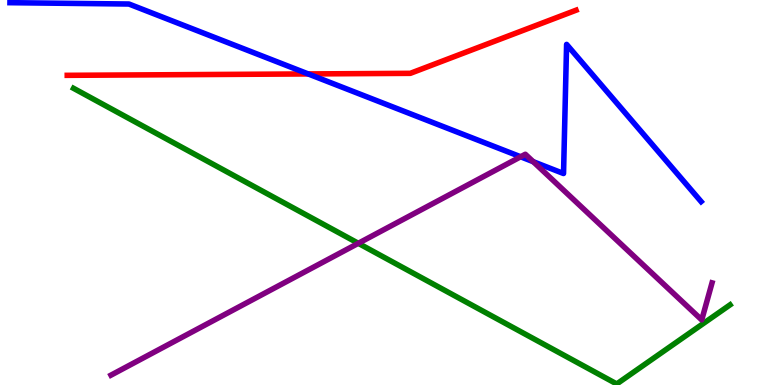[{'lines': ['blue', 'red'], 'intersections': [{'x': 3.98, 'y': 8.08}]}, {'lines': ['green', 'red'], 'intersections': []}, {'lines': ['purple', 'red'], 'intersections': []}, {'lines': ['blue', 'green'], 'intersections': []}, {'lines': ['blue', 'purple'], 'intersections': [{'x': 6.72, 'y': 5.93}, {'x': 6.88, 'y': 5.8}]}, {'lines': ['green', 'purple'], 'intersections': [{'x': 4.62, 'y': 3.68}]}]